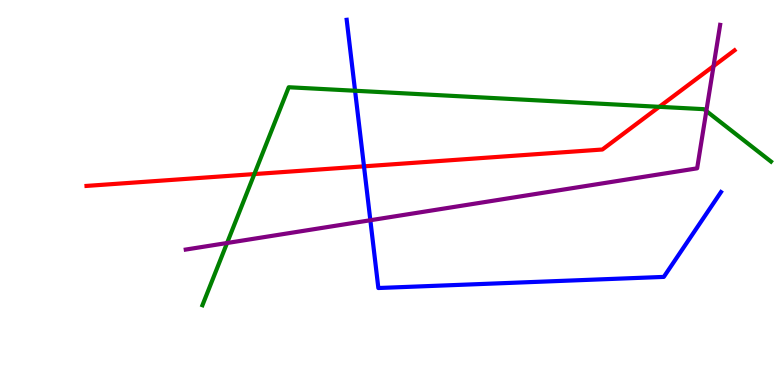[{'lines': ['blue', 'red'], 'intersections': [{'x': 4.7, 'y': 5.68}]}, {'lines': ['green', 'red'], 'intersections': [{'x': 3.28, 'y': 5.48}, {'x': 8.51, 'y': 7.23}]}, {'lines': ['purple', 'red'], 'intersections': [{'x': 9.21, 'y': 8.28}]}, {'lines': ['blue', 'green'], 'intersections': [{'x': 4.58, 'y': 7.64}]}, {'lines': ['blue', 'purple'], 'intersections': [{'x': 4.78, 'y': 4.28}]}, {'lines': ['green', 'purple'], 'intersections': [{'x': 2.93, 'y': 3.69}, {'x': 9.11, 'y': 7.12}]}]